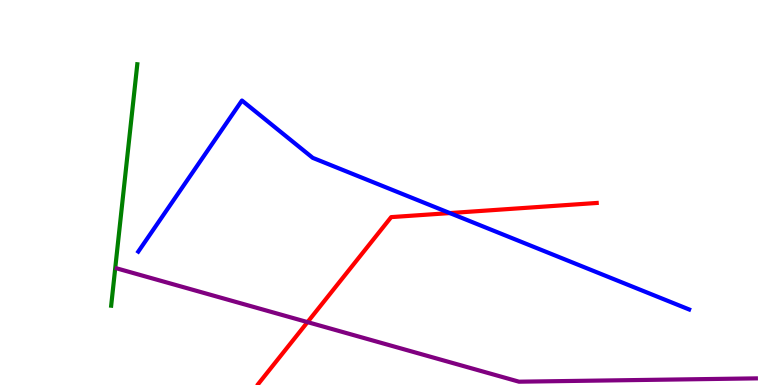[{'lines': ['blue', 'red'], 'intersections': [{'x': 5.8, 'y': 4.47}]}, {'lines': ['green', 'red'], 'intersections': []}, {'lines': ['purple', 'red'], 'intersections': [{'x': 3.97, 'y': 1.63}]}, {'lines': ['blue', 'green'], 'intersections': []}, {'lines': ['blue', 'purple'], 'intersections': []}, {'lines': ['green', 'purple'], 'intersections': []}]